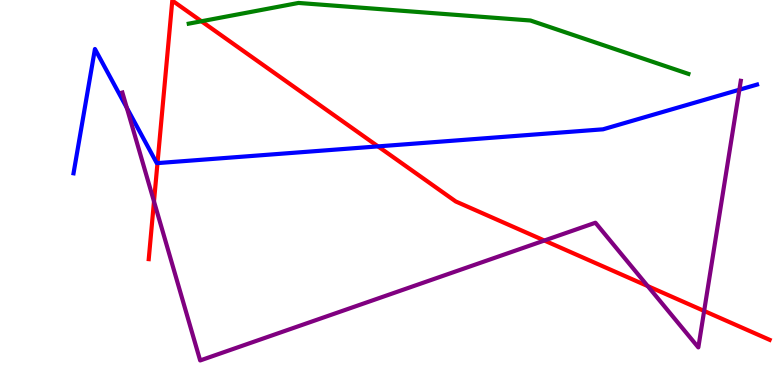[{'lines': ['blue', 'red'], 'intersections': [{'x': 2.03, 'y': 5.76}, {'x': 4.88, 'y': 6.2}]}, {'lines': ['green', 'red'], 'intersections': [{'x': 2.6, 'y': 9.45}]}, {'lines': ['purple', 'red'], 'intersections': [{'x': 1.99, 'y': 4.77}, {'x': 7.02, 'y': 3.75}, {'x': 8.36, 'y': 2.57}, {'x': 9.09, 'y': 1.92}]}, {'lines': ['blue', 'green'], 'intersections': []}, {'lines': ['blue', 'purple'], 'intersections': [{'x': 1.64, 'y': 7.2}, {'x': 9.54, 'y': 7.67}]}, {'lines': ['green', 'purple'], 'intersections': []}]